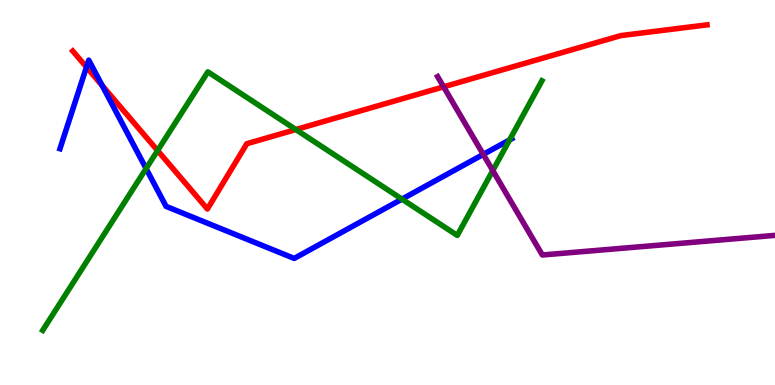[{'lines': ['blue', 'red'], 'intersections': [{'x': 1.12, 'y': 8.26}, {'x': 1.32, 'y': 7.78}]}, {'lines': ['green', 'red'], 'intersections': [{'x': 2.03, 'y': 6.09}, {'x': 3.82, 'y': 6.64}]}, {'lines': ['purple', 'red'], 'intersections': [{'x': 5.72, 'y': 7.74}]}, {'lines': ['blue', 'green'], 'intersections': [{'x': 1.89, 'y': 5.62}, {'x': 5.19, 'y': 4.83}, {'x': 6.57, 'y': 6.37}]}, {'lines': ['blue', 'purple'], 'intersections': [{'x': 6.24, 'y': 5.99}]}, {'lines': ['green', 'purple'], 'intersections': [{'x': 6.36, 'y': 5.57}]}]